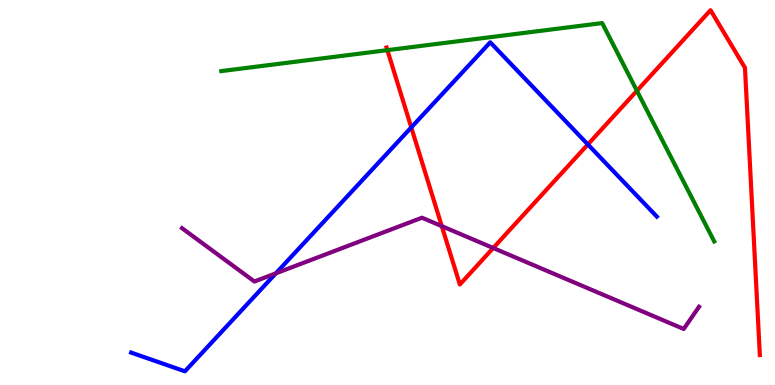[{'lines': ['blue', 'red'], 'intersections': [{'x': 5.31, 'y': 6.69}, {'x': 7.59, 'y': 6.25}]}, {'lines': ['green', 'red'], 'intersections': [{'x': 5.0, 'y': 8.7}, {'x': 8.22, 'y': 7.64}]}, {'lines': ['purple', 'red'], 'intersections': [{'x': 5.7, 'y': 4.13}, {'x': 6.36, 'y': 3.56}]}, {'lines': ['blue', 'green'], 'intersections': []}, {'lines': ['blue', 'purple'], 'intersections': [{'x': 3.56, 'y': 2.9}]}, {'lines': ['green', 'purple'], 'intersections': []}]